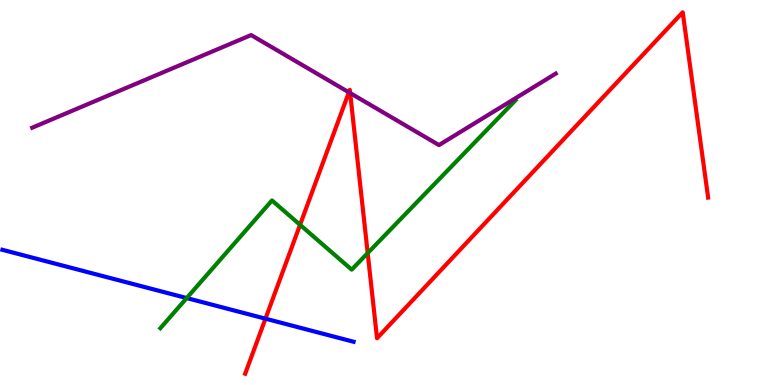[{'lines': ['blue', 'red'], 'intersections': [{'x': 3.43, 'y': 1.72}]}, {'lines': ['green', 'red'], 'intersections': [{'x': 3.87, 'y': 4.16}, {'x': 4.74, 'y': 3.43}]}, {'lines': ['purple', 'red'], 'intersections': [{'x': 4.5, 'y': 7.6}, {'x': 4.52, 'y': 7.58}]}, {'lines': ['blue', 'green'], 'intersections': [{'x': 2.41, 'y': 2.26}]}, {'lines': ['blue', 'purple'], 'intersections': []}, {'lines': ['green', 'purple'], 'intersections': []}]